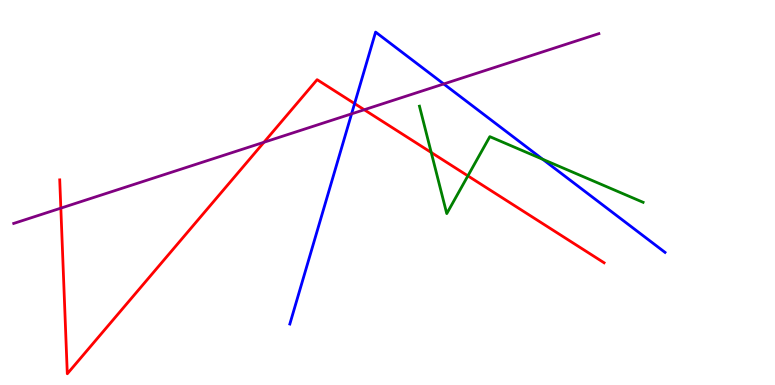[{'lines': ['blue', 'red'], 'intersections': [{'x': 4.58, 'y': 7.31}]}, {'lines': ['green', 'red'], 'intersections': [{'x': 5.56, 'y': 6.04}, {'x': 6.04, 'y': 5.43}]}, {'lines': ['purple', 'red'], 'intersections': [{'x': 0.785, 'y': 4.59}, {'x': 3.41, 'y': 6.3}, {'x': 4.7, 'y': 7.15}]}, {'lines': ['blue', 'green'], 'intersections': [{'x': 7.0, 'y': 5.86}]}, {'lines': ['blue', 'purple'], 'intersections': [{'x': 4.54, 'y': 7.04}, {'x': 5.73, 'y': 7.82}]}, {'lines': ['green', 'purple'], 'intersections': []}]